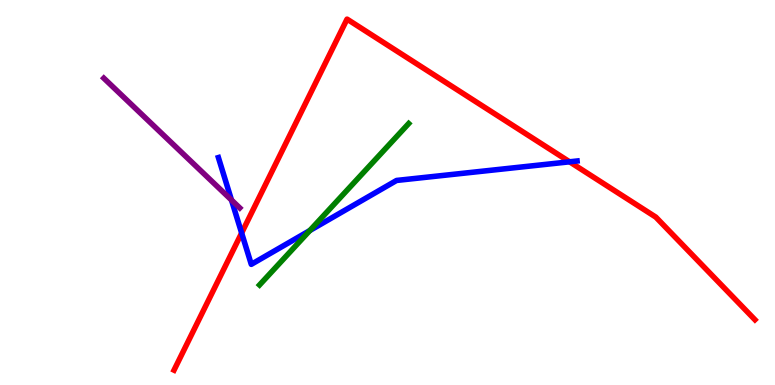[{'lines': ['blue', 'red'], 'intersections': [{'x': 3.12, 'y': 3.95}, {'x': 7.35, 'y': 5.8}]}, {'lines': ['green', 'red'], 'intersections': []}, {'lines': ['purple', 'red'], 'intersections': []}, {'lines': ['blue', 'green'], 'intersections': [{'x': 4.0, 'y': 4.01}]}, {'lines': ['blue', 'purple'], 'intersections': [{'x': 2.99, 'y': 4.8}]}, {'lines': ['green', 'purple'], 'intersections': []}]